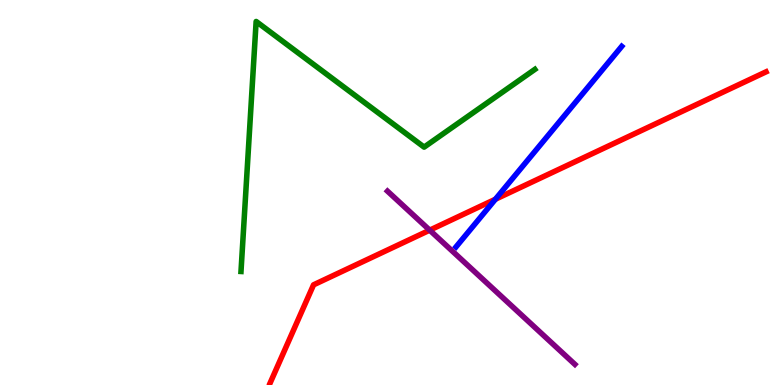[{'lines': ['blue', 'red'], 'intersections': [{'x': 6.39, 'y': 4.83}]}, {'lines': ['green', 'red'], 'intersections': []}, {'lines': ['purple', 'red'], 'intersections': [{'x': 5.54, 'y': 4.02}]}, {'lines': ['blue', 'green'], 'intersections': []}, {'lines': ['blue', 'purple'], 'intersections': []}, {'lines': ['green', 'purple'], 'intersections': []}]